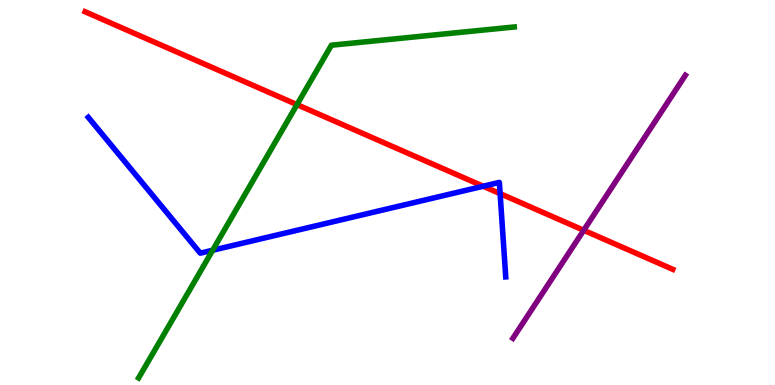[{'lines': ['blue', 'red'], 'intersections': [{'x': 6.23, 'y': 5.16}, {'x': 6.45, 'y': 4.97}]}, {'lines': ['green', 'red'], 'intersections': [{'x': 3.83, 'y': 7.28}]}, {'lines': ['purple', 'red'], 'intersections': [{'x': 7.53, 'y': 4.02}]}, {'lines': ['blue', 'green'], 'intersections': [{'x': 2.74, 'y': 3.5}]}, {'lines': ['blue', 'purple'], 'intersections': []}, {'lines': ['green', 'purple'], 'intersections': []}]